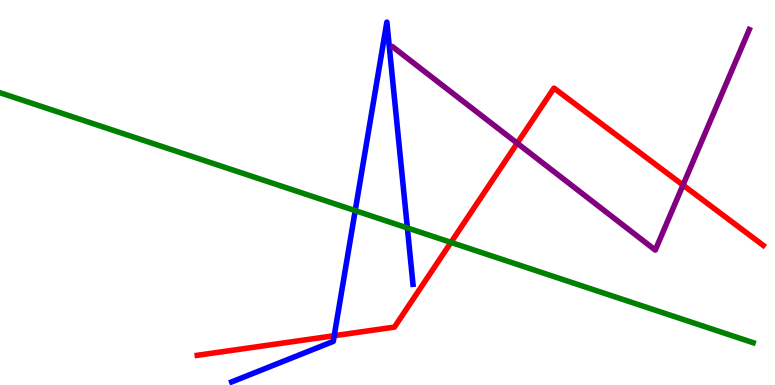[{'lines': ['blue', 'red'], 'intersections': [{'x': 4.31, 'y': 1.28}]}, {'lines': ['green', 'red'], 'intersections': [{'x': 5.82, 'y': 3.7}]}, {'lines': ['purple', 'red'], 'intersections': [{'x': 6.67, 'y': 6.28}, {'x': 8.81, 'y': 5.19}]}, {'lines': ['blue', 'green'], 'intersections': [{'x': 4.58, 'y': 4.53}, {'x': 5.26, 'y': 4.08}]}, {'lines': ['blue', 'purple'], 'intersections': []}, {'lines': ['green', 'purple'], 'intersections': []}]